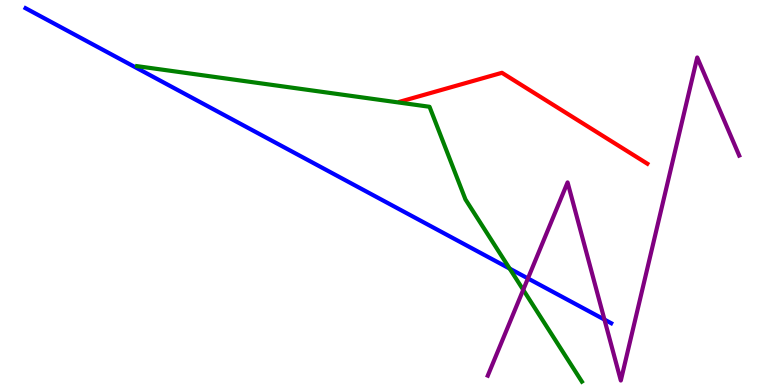[{'lines': ['blue', 'red'], 'intersections': []}, {'lines': ['green', 'red'], 'intersections': []}, {'lines': ['purple', 'red'], 'intersections': []}, {'lines': ['blue', 'green'], 'intersections': [{'x': 6.58, 'y': 3.02}]}, {'lines': ['blue', 'purple'], 'intersections': [{'x': 6.81, 'y': 2.77}, {'x': 7.8, 'y': 1.7}]}, {'lines': ['green', 'purple'], 'intersections': [{'x': 6.75, 'y': 2.47}]}]